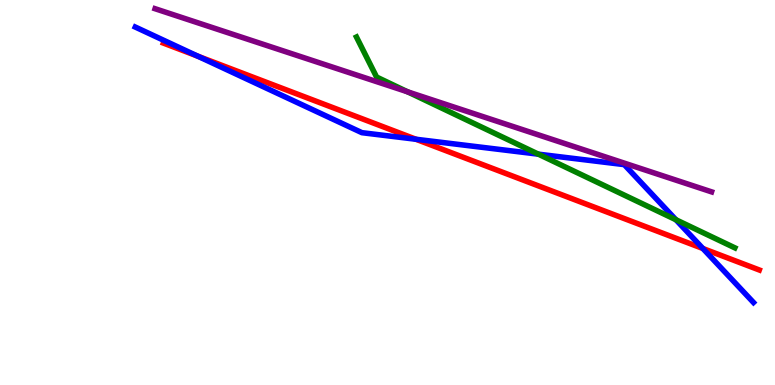[{'lines': ['blue', 'red'], 'intersections': [{'x': 2.55, 'y': 8.54}, {'x': 5.37, 'y': 6.38}, {'x': 9.07, 'y': 3.55}]}, {'lines': ['green', 'red'], 'intersections': []}, {'lines': ['purple', 'red'], 'intersections': []}, {'lines': ['blue', 'green'], 'intersections': [{'x': 6.95, 'y': 6.0}, {'x': 8.72, 'y': 4.29}]}, {'lines': ['blue', 'purple'], 'intersections': []}, {'lines': ['green', 'purple'], 'intersections': [{'x': 5.26, 'y': 7.61}]}]